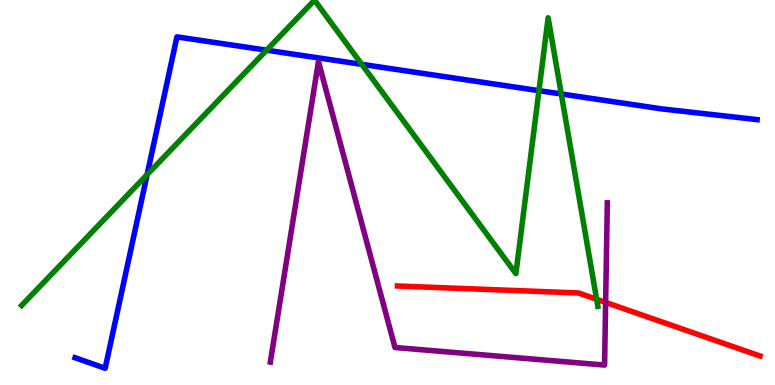[{'lines': ['blue', 'red'], 'intersections': []}, {'lines': ['green', 'red'], 'intersections': [{'x': 7.7, 'y': 2.23}]}, {'lines': ['purple', 'red'], 'intersections': [{'x': 7.81, 'y': 2.14}]}, {'lines': ['blue', 'green'], 'intersections': [{'x': 1.9, 'y': 5.46}, {'x': 3.44, 'y': 8.7}, {'x': 4.67, 'y': 8.33}, {'x': 6.95, 'y': 7.65}, {'x': 7.24, 'y': 7.56}]}, {'lines': ['blue', 'purple'], 'intersections': []}, {'lines': ['green', 'purple'], 'intersections': []}]